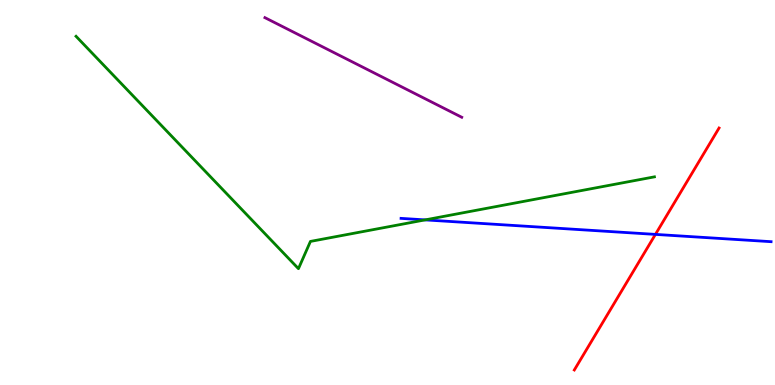[{'lines': ['blue', 'red'], 'intersections': [{'x': 8.46, 'y': 3.91}]}, {'lines': ['green', 'red'], 'intersections': []}, {'lines': ['purple', 'red'], 'intersections': []}, {'lines': ['blue', 'green'], 'intersections': [{'x': 5.49, 'y': 4.29}]}, {'lines': ['blue', 'purple'], 'intersections': []}, {'lines': ['green', 'purple'], 'intersections': []}]